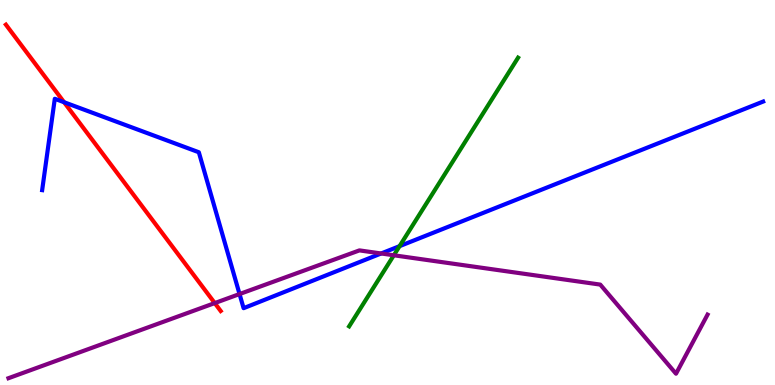[{'lines': ['blue', 'red'], 'intersections': [{'x': 0.827, 'y': 7.34}]}, {'lines': ['green', 'red'], 'intersections': []}, {'lines': ['purple', 'red'], 'intersections': [{'x': 2.77, 'y': 2.13}]}, {'lines': ['blue', 'green'], 'intersections': [{'x': 5.16, 'y': 3.61}]}, {'lines': ['blue', 'purple'], 'intersections': [{'x': 3.09, 'y': 2.36}, {'x': 4.92, 'y': 3.42}]}, {'lines': ['green', 'purple'], 'intersections': [{'x': 5.08, 'y': 3.37}]}]